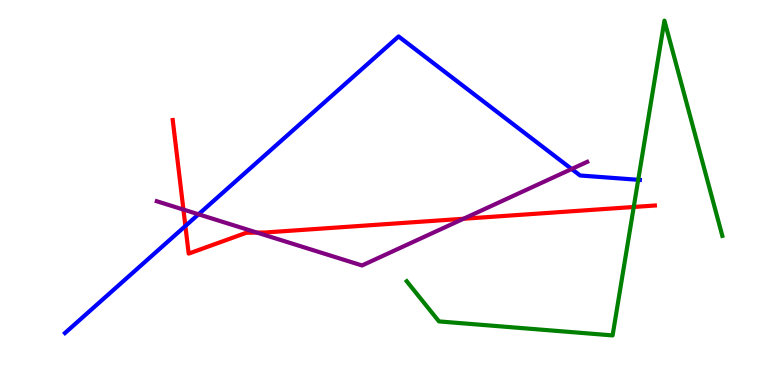[{'lines': ['blue', 'red'], 'intersections': [{'x': 2.39, 'y': 4.13}]}, {'lines': ['green', 'red'], 'intersections': [{'x': 8.18, 'y': 4.62}]}, {'lines': ['purple', 'red'], 'intersections': [{'x': 2.37, 'y': 4.56}, {'x': 3.32, 'y': 3.96}, {'x': 5.98, 'y': 4.32}]}, {'lines': ['blue', 'green'], 'intersections': [{'x': 8.24, 'y': 5.33}]}, {'lines': ['blue', 'purple'], 'intersections': [{'x': 2.56, 'y': 4.43}, {'x': 7.38, 'y': 5.61}]}, {'lines': ['green', 'purple'], 'intersections': []}]